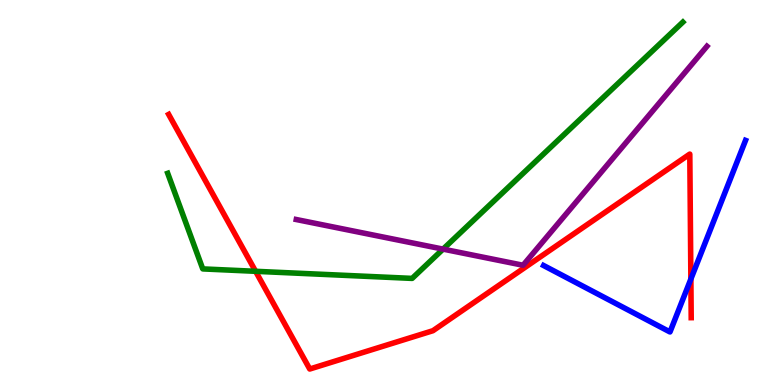[{'lines': ['blue', 'red'], 'intersections': [{'x': 8.91, 'y': 2.75}]}, {'lines': ['green', 'red'], 'intersections': [{'x': 3.3, 'y': 2.95}]}, {'lines': ['purple', 'red'], 'intersections': []}, {'lines': ['blue', 'green'], 'intersections': []}, {'lines': ['blue', 'purple'], 'intersections': []}, {'lines': ['green', 'purple'], 'intersections': [{'x': 5.72, 'y': 3.53}]}]